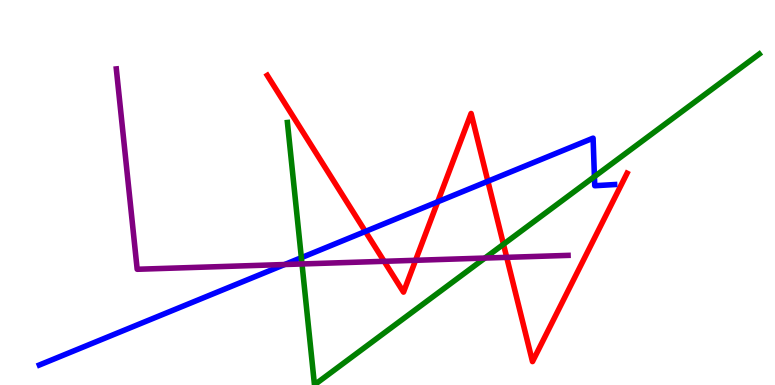[{'lines': ['blue', 'red'], 'intersections': [{'x': 4.71, 'y': 3.99}, {'x': 5.65, 'y': 4.76}, {'x': 6.3, 'y': 5.29}]}, {'lines': ['green', 'red'], 'intersections': [{'x': 6.5, 'y': 3.66}]}, {'lines': ['purple', 'red'], 'intersections': [{'x': 4.96, 'y': 3.21}, {'x': 5.36, 'y': 3.24}, {'x': 6.54, 'y': 3.32}]}, {'lines': ['blue', 'green'], 'intersections': [{'x': 3.89, 'y': 3.31}, {'x': 7.67, 'y': 5.41}]}, {'lines': ['blue', 'purple'], 'intersections': [{'x': 3.67, 'y': 3.13}]}, {'lines': ['green', 'purple'], 'intersections': [{'x': 3.9, 'y': 3.14}, {'x': 6.26, 'y': 3.3}]}]